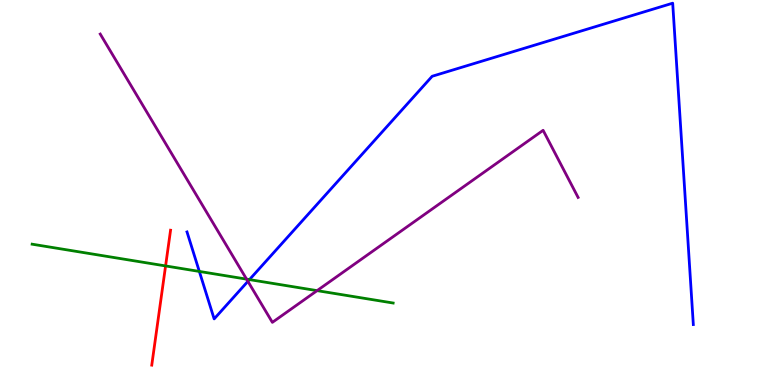[{'lines': ['blue', 'red'], 'intersections': []}, {'lines': ['green', 'red'], 'intersections': [{'x': 2.14, 'y': 3.09}]}, {'lines': ['purple', 'red'], 'intersections': []}, {'lines': ['blue', 'green'], 'intersections': [{'x': 2.57, 'y': 2.95}, {'x': 3.22, 'y': 2.74}]}, {'lines': ['blue', 'purple'], 'intersections': [{'x': 3.2, 'y': 2.69}]}, {'lines': ['green', 'purple'], 'intersections': [{'x': 3.18, 'y': 2.75}, {'x': 4.09, 'y': 2.45}]}]